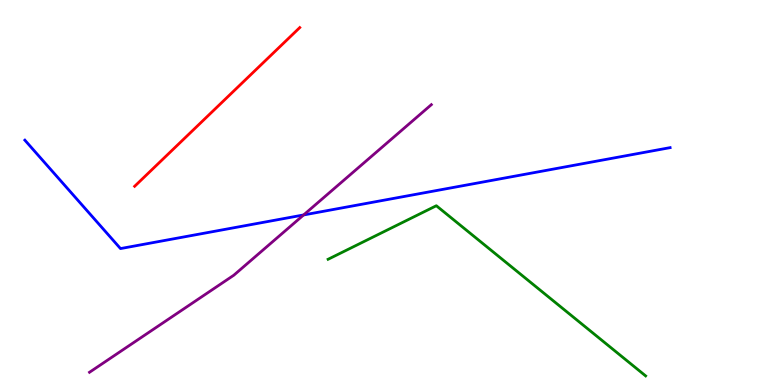[{'lines': ['blue', 'red'], 'intersections': []}, {'lines': ['green', 'red'], 'intersections': []}, {'lines': ['purple', 'red'], 'intersections': []}, {'lines': ['blue', 'green'], 'intersections': []}, {'lines': ['blue', 'purple'], 'intersections': [{'x': 3.92, 'y': 4.42}]}, {'lines': ['green', 'purple'], 'intersections': []}]